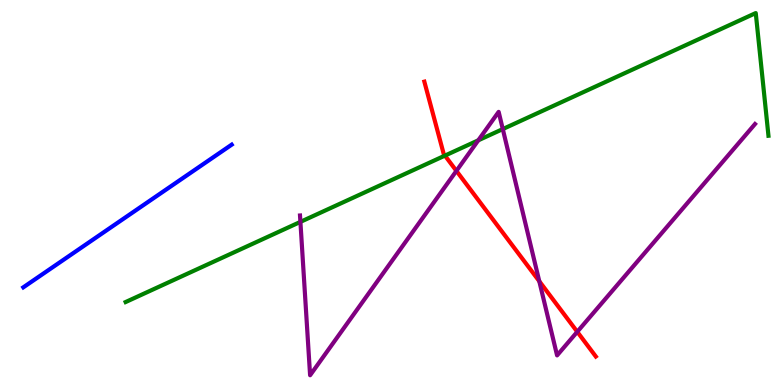[{'lines': ['blue', 'red'], 'intersections': []}, {'lines': ['green', 'red'], 'intersections': [{'x': 5.74, 'y': 5.96}]}, {'lines': ['purple', 'red'], 'intersections': [{'x': 5.89, 'y': 5.56}, {'x': 6.96, 'y': 2.7}, {'x': 7.45, 'y': 1.38}]}, {'lines': ['blue', 'green'], 'intersections': []}, {'lines': ['blue', 'purple'], 'intersections': []}, {'lines': ['green', 'purple'], 'intersections': [{'x': 3.88, 'y': 4.24}, {'x': 6.17, 'y': 6.36}, {'x': 6.49, 'y': 6.65}]}]